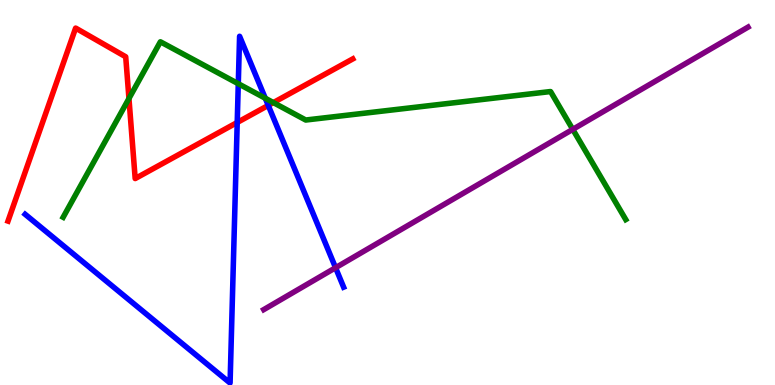[{'lines': ['blue', 'red'], 'intersections': [{'x': 3.06, 'y': 6.82}, {'x': 3.46, 'y': 7.26}]}, {'lines': ['green', 'red'], 'intersections': [{'x': 1.66, 'y': 7.44}, {'x': 3.53, 'y': 7.34}]}, {'lines': ['purple', 'red'], 'intersections': []}, {'lines': ['blue', 'green'], 'intersections': [{'x': 3.07, 'y': 7.83}, {'x': 3.42, 'y': 7.45}]}, {'lines': ['blue', 'purple'], 'intersections': [{'x': 4.33, 'y': 3.05}]}, {'lines': ['green', 'purple'], 'intersections': [{'x': 7.39, 'y': 6.64}]}]